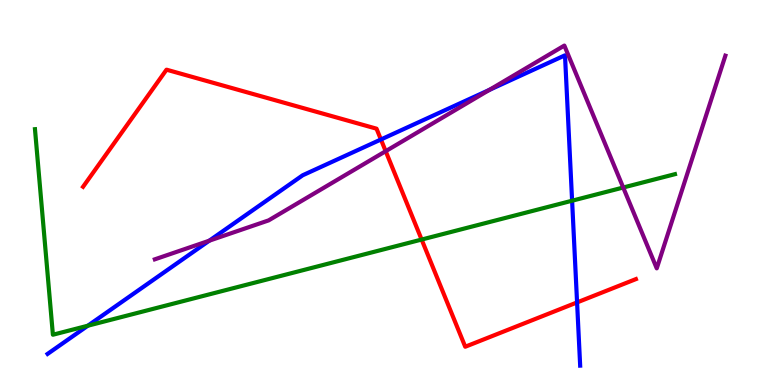[{'lines': ['blue', 'red'], 'intersections': [{'x': 4.92, 'y': 6.38}, {'x': 7.45, 'y': 2.14}]}, {'lines': ['green', 'red'], 'intersections': [{'x': 5.44, 'y': 3.78}]}, {'lines': ['purple', 'red'], 'intersections': [{'x': 4.98, 'y': 6.07}]}, {'lines': ['blue', 'green'], 'intersections': [{'x': 1.13, 'y': 1.54}, {'x': 7.38, 'y': 4.79}]}, {'lines': ['blue', 'purple'], 'intersections': [{'x': 2.7, 'y': 3.75}, {'x': 6.31, 'y': 7.66}]}, {'lines': ['green', 'purple'], 'intersections': [{'x': 8.04, 'y': 5.13}]}]